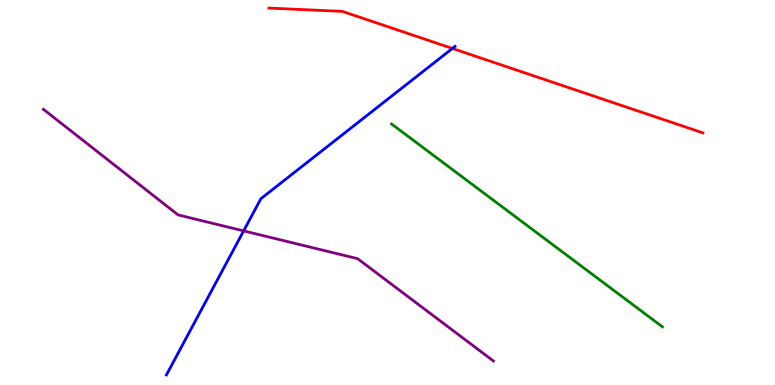[{'lines': ['blue', 'red'], 'intersections': [{'x': 5.84, 'y': 8.74}]}, {'lines': ['green', 'red'], 'intersections': []}, {'lines': ['purple', 'red'], 'intersections': []}, {'lines': ['blue', 'green'], 'intersections': []}, {'lines': ['blue', 'purple'], 'intersections': [{'x': 3.14, 'y': 4.0}]}, {'lines': ['green', 'purple'], 'intersections': []}]